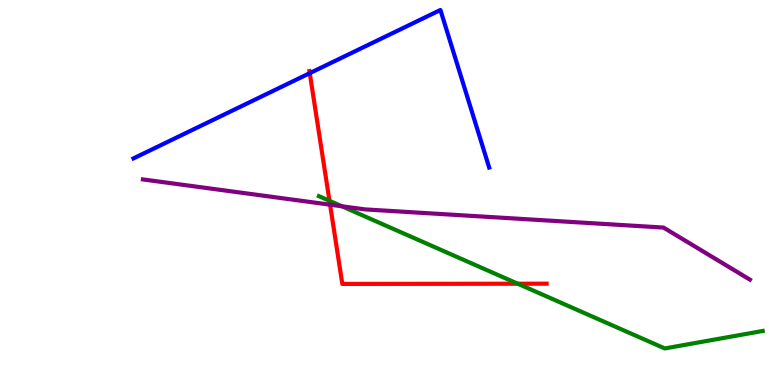[{'lines': ['blue', 'red'], 'intersections': [{'x': 4.0, 'y': 8.1}]}, {'lines': ['green', 'red'], 'intersections': [{'x': 4.25, 'y': 4.78}, {'x': 6.68, 'y': 2.63}]}, {'lines': ['purple', 'red'], 'intersections': [{'x': 4.26, 'y': 4.68}]}, {'lines': ['blue', 'green'], 'intersections': []}, {'lines': ['blue', 'purple'], 'intersections': []}, {'lines': ['green', 'purple'], 'intersections': [{'x': 4.41, 'y': 4.64}]}]